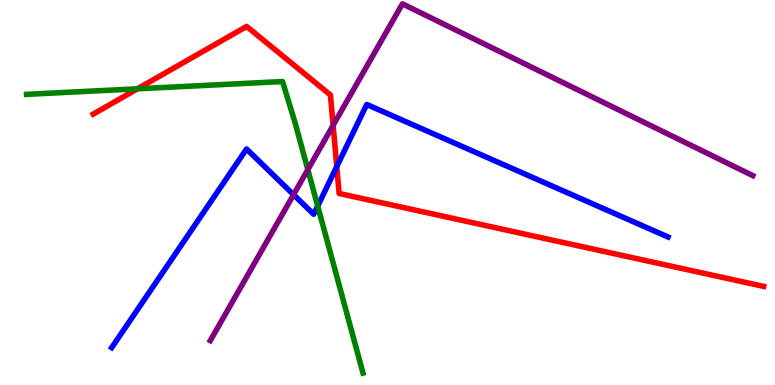[{'lines': ['blue', 'red'], 'intersections': [{'x': 4.35, 'y': 5.67}]}, {'lines': ['green', 'red'], 'intersections': [{'x': 1.77, 'y': 7.69}]}, {'lines': ['purple', 'red'], 'intersections': [{'x': 4.3, 'y': 6.75}]}, {'lines': ['blue', 'green'], 'intersections': [{'x': 4.1, 'y': 4.65}]}, {'lines': ['blue', 'purple'], 'intersections': [{'x': 3.79, 'y': 4.94}]}, {'lines': ['green', 'purple'], 'intersections': [{'x': 3.97, 'y': 5.59}]}]